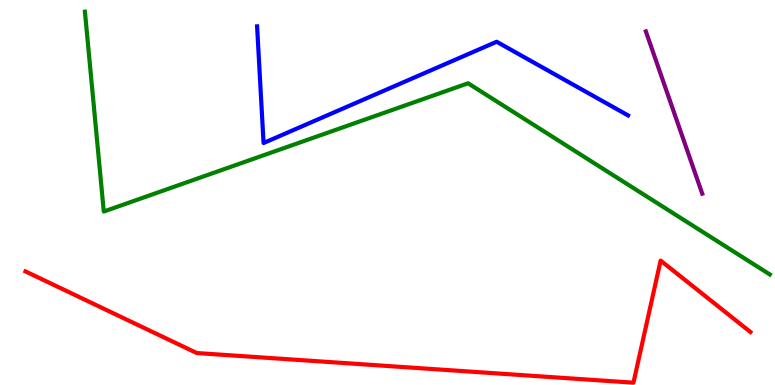[{'lines': ['blue', 'red'], 'intersections': []}, {'lines': ['green', 'red'], 'intersections': []}, {'lines': ['purple', 'red'], 'intersections': []}, {'lines': ['blue', 'green'], 'intersections': []}, {'lines': ['blue', 'purple'], 'intersections': []}, {'lines': ['green', 'purple'], 'intersections': []}]